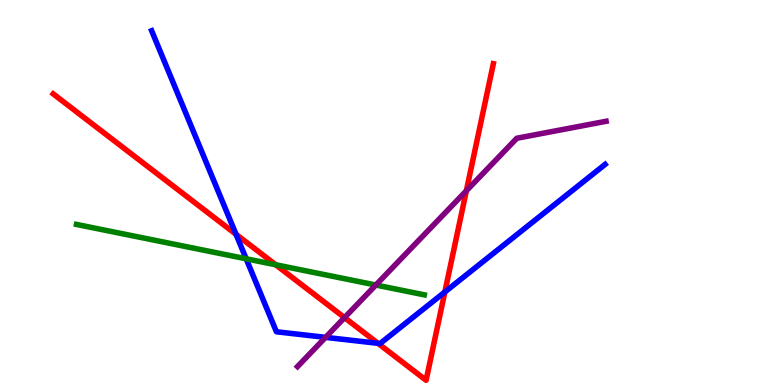[{'lines': ['blue', 'red'], 'intersections': [{'x': 3.05, 'y': 3.91}, {'x': 4.88, 'y': 1.08}, {'x': 5.74, 'y': 2.42}]}, {'lines': ['green', 'red'], 'intersections': [{'x': 3.56, 'y': 3.12}]}, {'lines': ['purple', 'red'], 'intersections': [{'x': 4.45, 'y': 1.75}, {'x': 6.02, 'y': 5.04}]}, {'lines': ['blue', 'green'], 'intersections': [{'x': 3.18, 'y': 3.28}]}, {'lines': ['blue', 'purple'], 'intersections': [{'x': 4.2, 'y': 1.24}]}, {'lines': ['green', 'purple'], 'intersections': [{'x': 4.85, 'y': 2.6}]}]